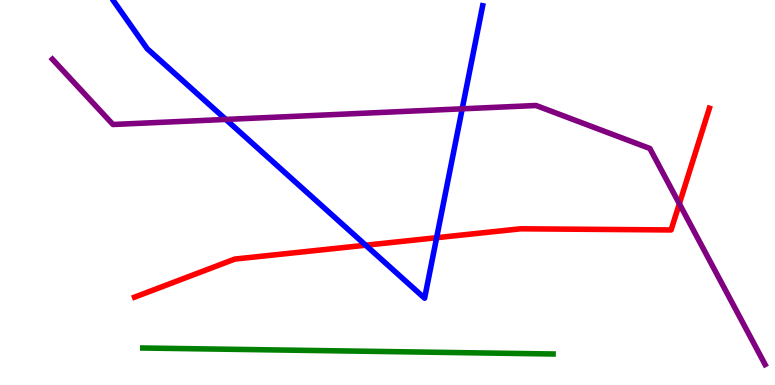[{'lines': ['blue', 'red'], 'intersections': [{'x': 4.72, 'y': 3.63}, {'x': 5.63, 'y': 3.83}]}, {'lines': ['green', 'red'], 'intersections': []}, {'lines': ['purple', 'red'], 'intersections': [{'x': 8.77, 'y': 4.71}]}, {'lines': ['blue', 'green'], 'intersections': []}, {'lines': ['blue', 'purple'], 'intersections': [{'x': 2.91, 'y': 6.9}, {'x': 5.96, 'y': 7.17}]}, {'lines': ['green', 'purple'], 'intersections': []}]